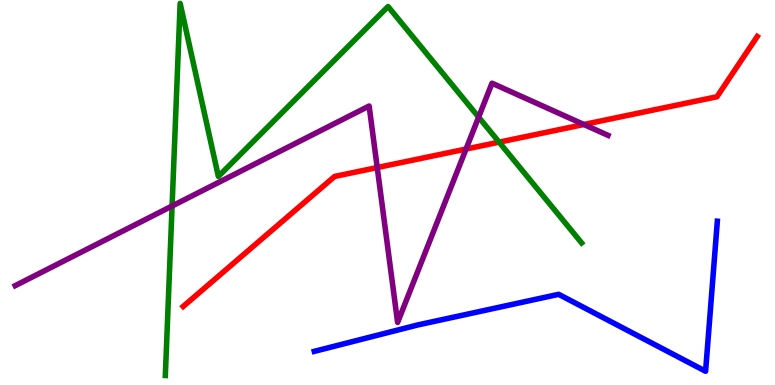[{'lines': ['blue', 'red'], 'intersections': []}, {'lines': ['green', 'red'], 'intersections': [{'x': 6.44, 'y': 6.31}]}, {'lines': ['purple', 'red'], 'intersections': [{'x': 4.87, 'y': 5.65}, {'x': 6.01, 'y': 6.13}, {'x': 7.53, 'y': 6.77}]}, {'lines': ['blue', 'green'], 'intersections': []}, {'lines': ['blue', 'purple'], 'intersections': []}, {'lines': ['green', 'purple'], 'intersections': [{'x': 2.22, 'y': 4.65}, {'x': 6.18, 'y': 6.96}]}]